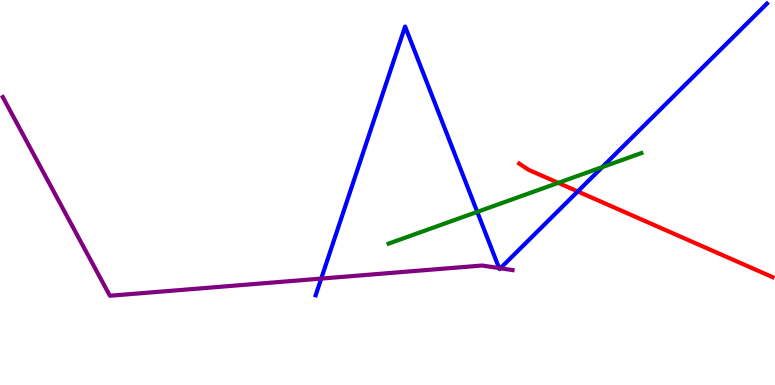[{'lines': ['blue', 'red'], 'intersections': [{'x': 7.45, 'y': 5.03}]}, {'lines': ['green', 'red'], 'intersections': [{'x': 7.2, 'y': 5.25}]}, {'lines': ['purple', 'red'], 'intersections': []}, {'lines': ['blue', 'green'], 'intersections': [{'x': 6.16, 'y': 4.5}, {'x': 7.77, 'y': 5.66}]}, {'lines': ['blue', 'purple'], 'intersections': [{'x': 4.14, 'y': 2.76}, {'x': 6.44, 'y': 3.04}, {'x': 6.46, 'y': 3.03}]}, {'lines': ['green', 'purple'], 'intersections': []}]